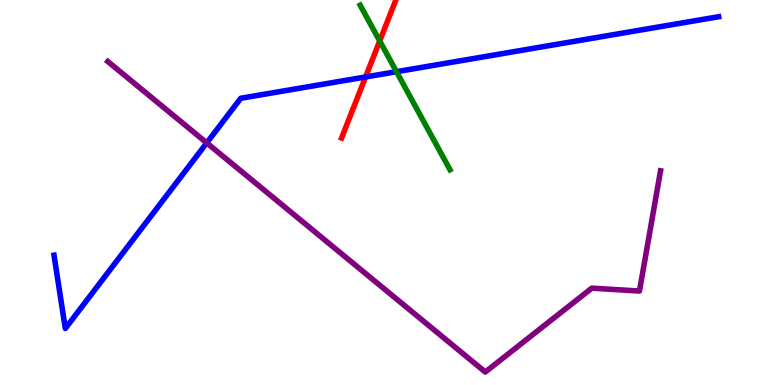[{'lines': ['blue', 'red'], 'intersections': [{'x': 4.72, 'y': 8.0}]}, {'lines': ['green', 'red'], 'intersections': [{'x': 4.9, 'y': 8.94}]}, {'lines': ['purple', 'red'], 'intersections': []}, {'lines': ['blue', 'green'], 'intersections': [{'x': 5.12, 'y': 8.14}]}, {'lines': ['blue', 'purple'], 'intersections': [{'x': 2.67, 'y': 6.29}]}, {'lines': ['green', 'purple'], 'intersections': []}]